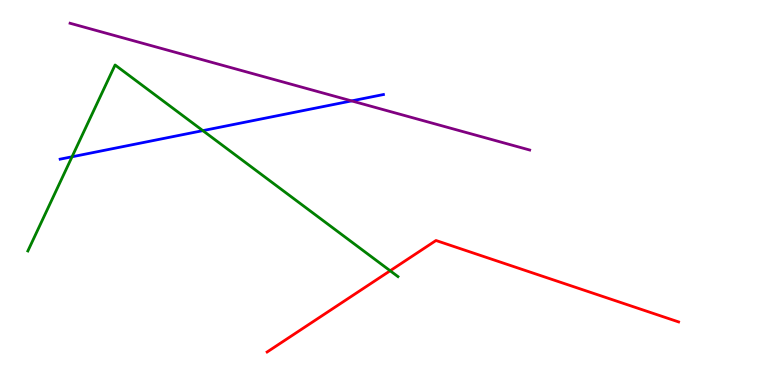[{'lines': ['blue', 'red'], 'intersections': []}, {'lines': ['green', 'red'], 'intersections': [{'x': 5.03, 'y': 2.97}]}, {'lines': ['purple', 'red'], 'intersections': []}, {'lines': ['blue', 'green'], 'intersections': [{'x': 0.93, 'y': 5.93}, {'x': 2.62, 'y': 6.61}]}, {'lines': ['blue', 'purple'], 'intersections': [{'x': 4.54, 'y': 7.38}]}, {'lines': ['green', 'purple'], 'intersections': []}]